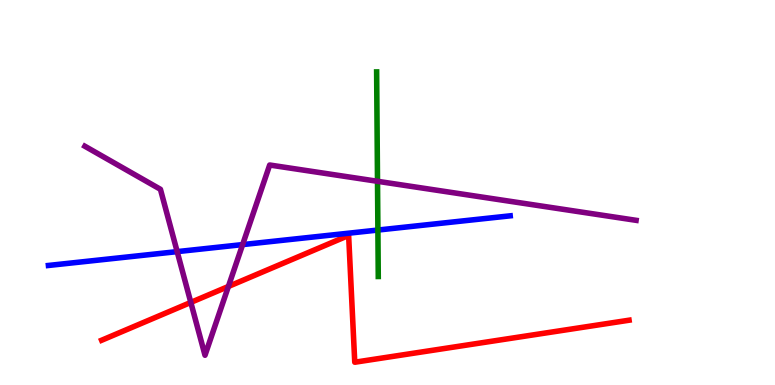[{'lines': ['blue', 'red'], 'intersections': []}, {'lines': ['green', 'red'], 'intersections': []}, {'lines': ['purple', 'red'], 'intersections': [{'x': 2.46, 'y': 2.15}, {'x': 2.95, 'y': 2.56}]}, {'lines': ['blue', 'green'], 'intersections': [{'x': 4.88, 'y': 4.02}]}, {'lines': ['blue', 'purple'], 'intersections': [{'x': 2.29, 'y': 3.46}, {'x': 3.13, 'y': 3.65}]}, {'lines': ['green', 'purple'], 'intersections': [{'x': 4.87, 'y': 5.29}]}]